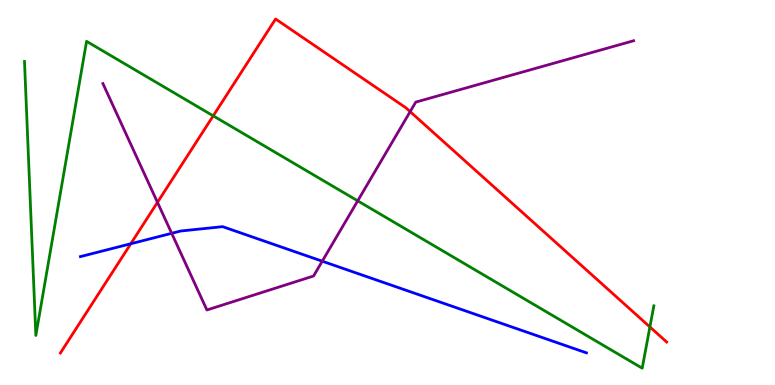[{'lines': ['blue', 'red'], 'intersections': [{'x': 1.69, 'y': 3.67}]}, {'lines': ['green', 'red'], 'intersections': [{'x': 2.75, 'y': 6.99}, {'x': 8.39, 'y': 1.51}]}, {'lines': ['purple', 'red'], 'intersections': [{'x': 2.03, 'y': 4.74}, {'x': 5.29, 'y': 7.1}]}, {'lines': ['blue', 'green'], 'intersections': []}, {'lines': ['blue', 'purple'], 'intersections': [{'x': 2.22, 'y': 3.94}, {'x': 4.16, 'y': 3.22}]}, {'lines': ['green', 'purple'], 'intersections': [{'x': 4.62, 'y': 4.78}]}]